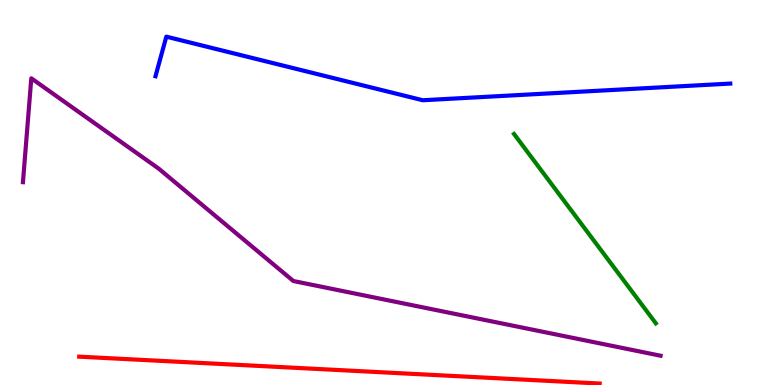[{'lines': ['blue', 'red'], 'intersections': []}, {'lines': ['green', 'red'], 'intersections': []}, {'lines': ['purple', 'red'], 'intersections': []}, {'lines': ['blue', 'green'], 'intersections': []}, {'lines': ['blue', 'purple'], 'intersections': []}, {'lines': ['green', 'purple'], 'intersections': []}]